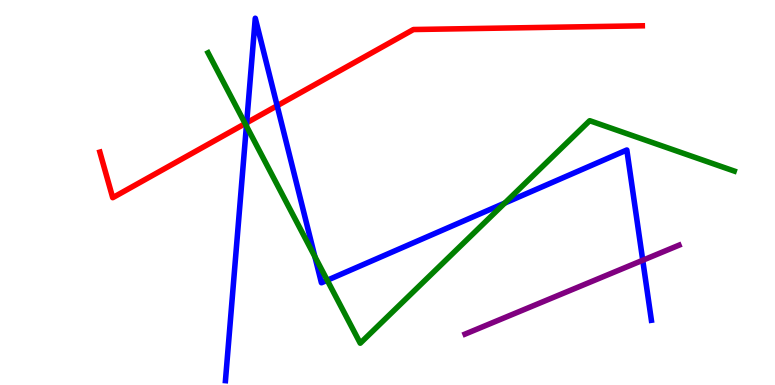[{'lines': ['blue', 'red'], 'intersections': [{'x': 3.18, 'y': 6.81}, {'x': 3.58, 'y': 7.25}]}, {'lines': ['green', 'red'], 'intersections': [{'x': 3.16, 'y': 6.79}]}, {'lines': ['purple', 'red'], 'intersections': []}, {'lines': ['blue', 'green'], 'intersections': [{'x': 3.18, 'y': 6.73}, {'x': 4.06, 'y': 3.33}, {'x': 4.22, 'y': 2.72}, {'x': 6.51, 'y': 4.73}]}, {'lines': ['blue', 'purple'], 'intersections': [{'x': 8.29, 'y': 3.24}]}, {'lines': ['green', 'purple'], 'intersections': []}]